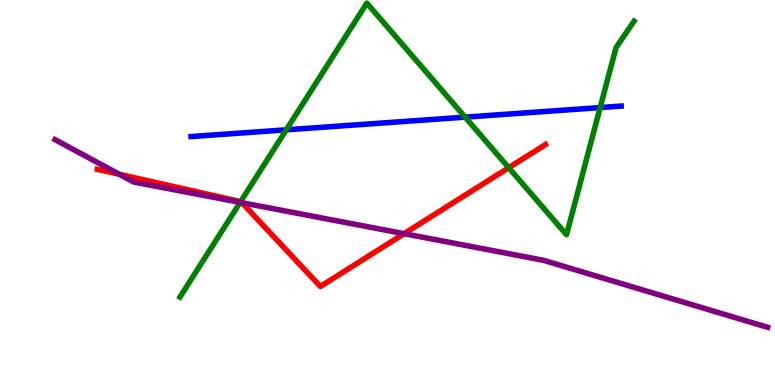[{'lines': ['blue', 'red'], 'intersections': []}, {'lines': ['green', 'red'], 'intersections': [{'x': 3.1, 'y': 4.76}, {'x': 6.56, 'y': 5.64}]}, {'lines': ['purple', 'red'], 'intersections': [{'x': 1.54, 'y': 5.47}, {'x': 3.12, 'y': 4.73}, {'x': 5.21, 'y': 3.93}]}, {'lines': ['blue', 'green'], 'intersections': [{'x': 3.69, 'y': 6.63}, {'x': 6.0, 'y': 6.96}, {'x': 7.74, 'y': 7.21}]}, {'lines': ['blue', 'purple'], 'intersections': []}, {'lines': ['green', 'purple'], 'intersections': [{'x': 3.1, 'y': 4.74}]}]